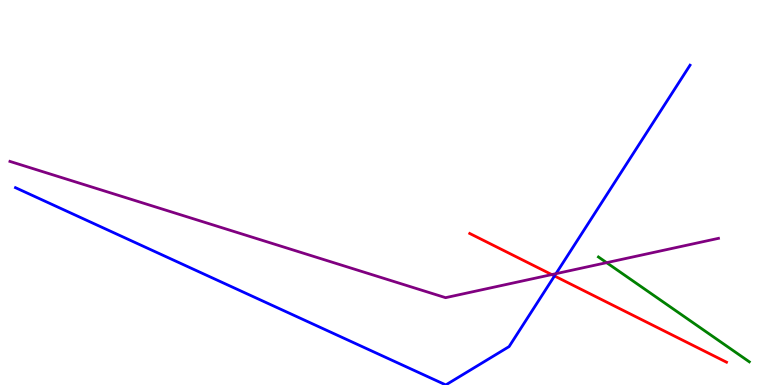[{'lines': ['blue', 'red'], 'intersections': [{'x': 7.15, 'y': 2.83}]}, {'lines': ['green', 'red'], 'intersections': []}, {'lines': ['purple', 'red'], 'intersections': [{'x': 7.12, 'y': 2.87}]}, {'lines': ['blue', 'green'], 'intersections': []}, {'lines': ['blue', 'purple'], 'intersections': [{'x': 7.17, 'y': 2.89}]}, {'lines': ['green', 'purple'], 'intersections': [{'x': 7.83, 'y': 3.18}]}]